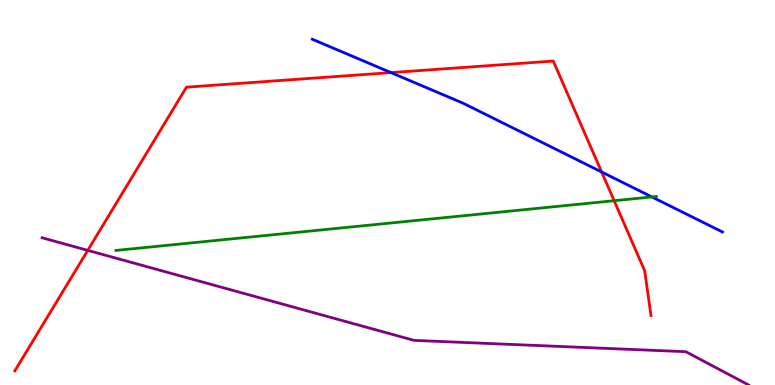[{'lines': ['blue', 'red'], 'intersections': [{'x': 5.04, 'y': 8.11}, {'x': 7.76, 'y': 5.53}]}, {'lines': ['green', 'red'], 'intersections': [{'x': 7.92, 'y': 4.79}]}, {'lines': ['purple', 'red'], 'intersections': [{'x': 1.13, 'y': 3.5}]}, {'lines': ['blue', 'green'], 'intersections': [{'x': 8.41, 'y': 4.88}]}, {'lines': ['blue', 'purple'], 'intersections': []}, {'lines': ['green', 'purple'], 'intersections': []}]